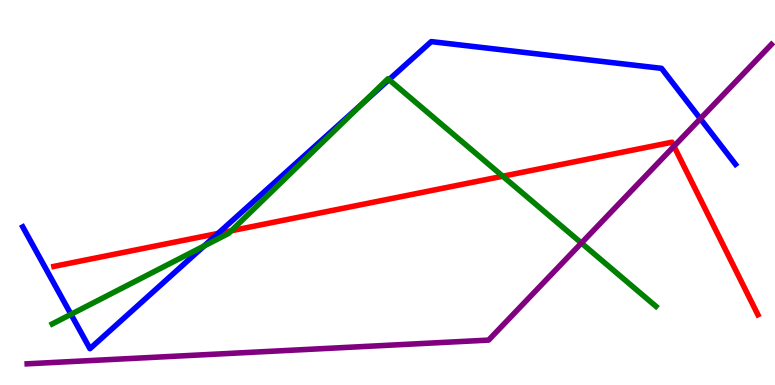[{'lines': ['blue', 'red'], 'intersections': [{'x': 2.81, 'y': 3.94}]}, {'lines': ['green', 'red'], 'intersections': [{'x': 2.98, 'y': 4.01}, {'x': 6.49, 'y': 5.42}]}, {'lines': ['purple', 'red'], 'intersections': [{'x': 8.7, 'y': 6.2}]}, {'lines': ['blue', 'green'], 'intersections': [{'x': 0.916, 'y': 1.84}, {'x': 2.63, 'y': 3.61}, {'x': 4.68, 'y': 7.31}, {'x': 5.02, 'y': 7.93}]}, {'lines': ['blue', 'purple'], 'intersections': [{'x': 9.04, 'y': 6.92}]}, {'lines': ['green', 'purple'], 'intersections': [{'x': 7.5, 'y': 3.69}]}]